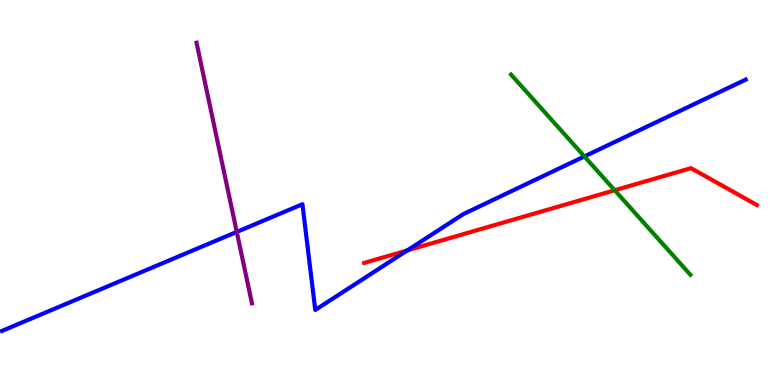[{'lines': ['blue', 'red'], 'intersections': [{'x': 5.26, 'y': 3.5}]}, {'lines': ['green', 'red'], 'intersections': [{'x': 7.93, 'y': 5.06}]}, {'lines': ['purple', 'red'], 'intersections': []}, {'lines': ['blue', 'green'], 'intersections': [{'x': 7.54, 'y': 5.94}]}, {'lines': ['blue', 'purple'], 'intersections': [{'x': 3.06, 'y': 3.98}]}, {'lines': ['green', 'purple'], 'intersections': []}]